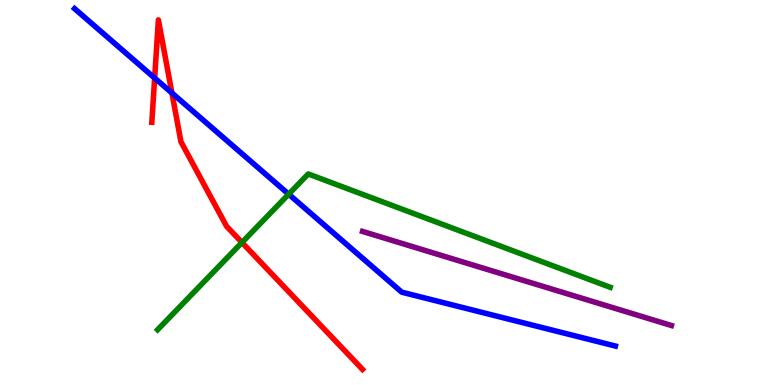[{'lines': ['blue', 'red'], 'intersections': [{'x': 2.0, 'y': 7.97}, {'x': 2.22, 'y': 7.58}]}, {'lines': ['green', 'red'], 'intersections': [{'x': 3.12, 'y': 3.7}]}, {'lines': ['purple', 'red'], 'intersections': []}, {'lines': ['blue', 'green'], 'intersections': [{'x': 3.72, 'y': 4.96}]}, {'lines': ['blue', 'purple'], 'intersections': []}, {'lines': ['green', 'purple'], 'intersections': []}]